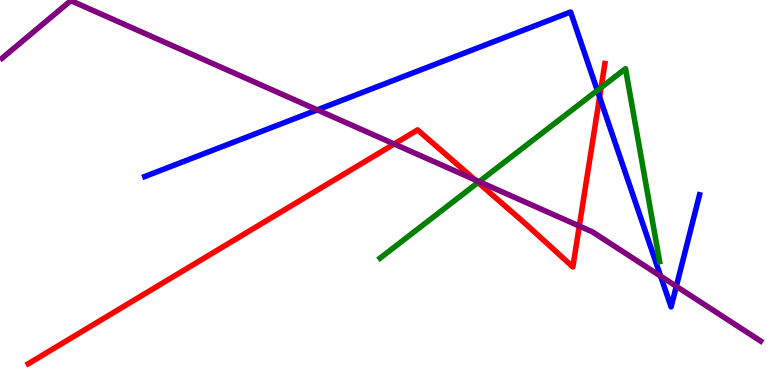[{'lines': ['blue', 'red'], 'intersections': [{'x': 7.74, 'y': 7.48}]}, {'lines': ['green', 'red'], 'intersections': [{'x': 6.17, 'y': 5.26}, {'x': 7.76, 'y': 7.73}]}, {'lines': ['purple', 'red'], 'intersections': [{'x': 5.09, 'y': 6.26}, {'x': 6.13, 'y': 5.33}, {'x': 7.47, 'y': 4.13}]}, {'lines': ['blue', 'green'], 'intersections': [{'x': 7.71, 'y': 7.65}]}, {'lines': ['blue', 'purple'], 'intersections': [{'x': 4.09, 'y': 7.15}, {'x': 8.52, 'y': 2.83}, {'x': 8.73, 'y': 2.56}]}, {'lines': ['green', 'purple'], 'intersections': [{'x': 6.18, 'y': 5.28}]}]